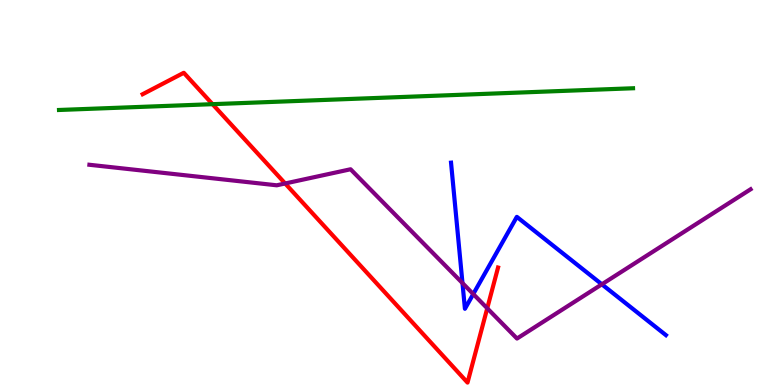[{'lines': ['blue', 'red'], 'intersections': []}, {'lines': ['green', 'red'], 'intersections': [{'x': 2.74, 'y': 7.29}]}, {'lines': ['purple', 'red'], 'intersections': [{'x': 3.68, 'y': 5.23}, {'x': 6.29, 'y': 1.99}]}, {'lines': ['blue', 'green'], 'intersections': []}, {'lines': ['blue', 'purple'], 'intersections': [{'x': 5.97, 'y': 2.65}, {'x': 6.11, 'y': 2.36}, {'x': 7.77, 'y': 2.62}]}, {'lines': ['green', 'purple'], 'intersections': []}]